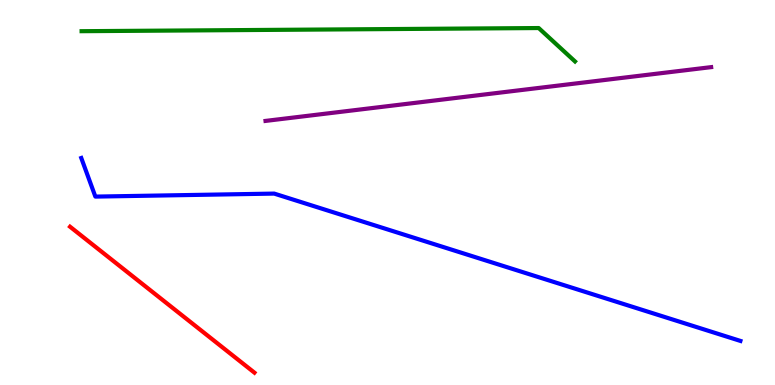[{'lines': ['blue', 'red'], 'intersections': []}, {'lines': ['green', 'red'], 'intersections': []}, {'lines': ['purple', 'red'], 'intersections': []}, {'lines': ['blue', 'green'], 'intersections': []}, {'lines': ['blue', 'purple'], 'intersections': []}, {'lines': ['green', 'purple'], 'intersections': []}]